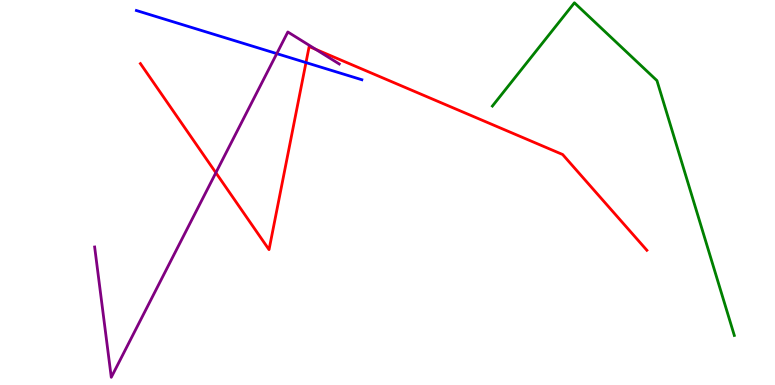[{'lines': ['blue', 'red'], 'intersections': [{'x': 3.95, 'y': 8.37}]}, {'lines': ['green', 'red'], 'intersections': []}, {'lines': ['purple', 'red'], 'intersections': [{'x': 2.79, 'y': 5.51}, {'x': 4.07, 'y': 8.72}]}, {'lines': ['blue', 'green'], 'intersections': []}, {'lines': ['blue', 'purple'], 'intersections': [{'x': 3.57, 'y': 8.61}]}, {'lines': ['green', 'purple'], 'intersections': []}]